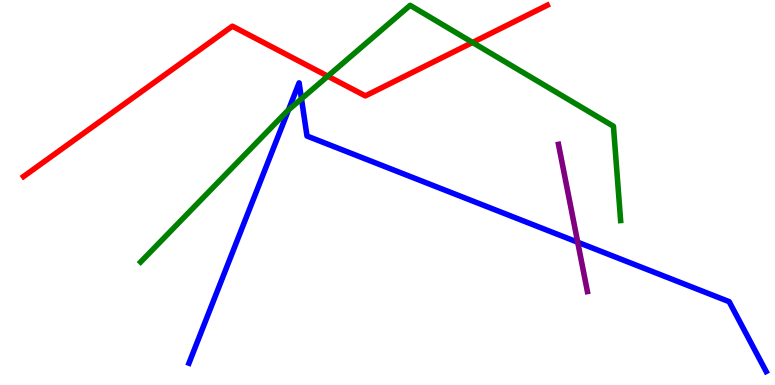[{'lines': ['blue', 'red'], 'intersections': []}, {'lines': ['green', 'red'], 'intersections': [{'x': 4.23, 'y': 8.02}, {'x': 6.1, 'y': 8.9}]}, {'lines': ['purple', 'red'], 'intersections': []}, {'lines': ['blue', 'green'], 'intersections': [{'x': 3.72, 'y': 7.14}, {'x': 3.89, 'y': 7.43}]}, {'lines': ['blue', 'purple'], 'intersections': [{'x': 7.45, 'y': 3.71}]}, {'lines': ['green', 'purple'], 'intersections': []}]